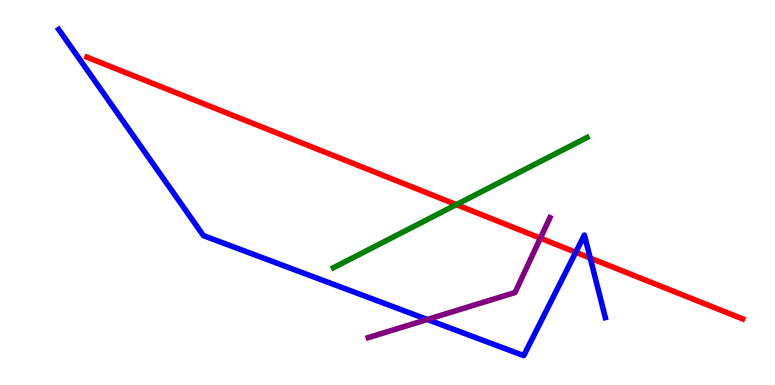[{'lines': ['blue', 'red'], 'intersections': [{'x': 7.43, 'y': 3.45}, {'x': 7.62, 'y': 3.3}]}, {'lines': ['green', 'red'], 'intersections': [{'x': 5.89, 'y': 4.69}]}, {'lines': ['purple', 'red'], 'intersections': [{'x': 6.97, 'y': 3.81}]}, {'lines': ['blue', 'green'], 'intersections': []}, {'lines': ['blue', 'purple'], 'intersections': [{'x': 5.51, 'y': 1.7}]}, {'lines': ['green', 'purple'], 'intersections': []}]